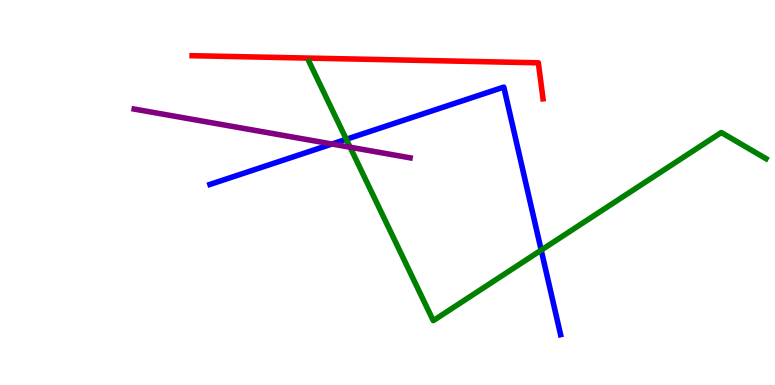[{'lines': ['blue', 'red'], 'intersections': []}, {'lines': ['green', 'red'], 'intersections': []}, {'lines': ['purple', 'red'], 'intersections': []}, {'lines': ['blue', 'green'], 'intersections': [{'x': 4.47, 'y': 6.38}, {'x': 6.98, 'y': 3.5}]}, {'lines': ['blue', 'purple'], 'intersections': [{'x': 4.28, 'y': 6.26}]}, {'lines': ['green', 'purple'], 'intersections': [{'x': 4.52, 'y': 6.18}]}]